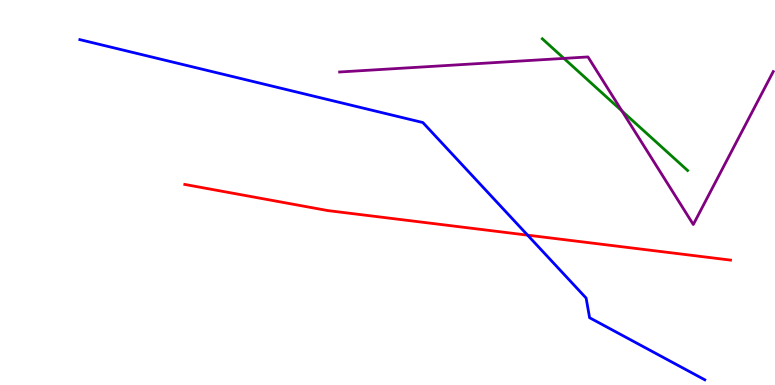[{'lines': ['blue', 'red'], 'intersections': [{'x': 6.81, 'y': 3.89}]}, {'lines': ['green', 'red'], 'intersections': []}, {'lines': ['purple', 'red'], 'intersections': []}, {'lines': ['blue', 'green'], 'intersections': []}, {'lines': ['blue', 'purple'], 'intersections': []}, {'lines': ['green', 'purple'], 'intersections': [{'x': 7.28, 'y': 8.48}, {'x': 8.02, 'y': 7.12}]}]